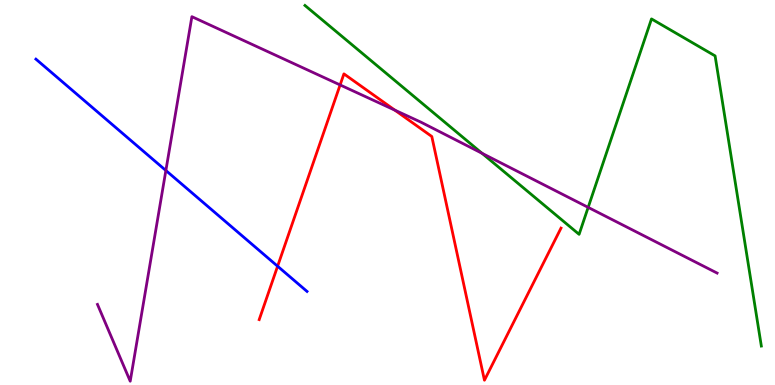[{'lines': ['blue', 'red'], 'intersections': [{'x': 3.58, 'y': 3.09}]}, {'lines': ['green', 'red'], 'intersections': []}, {'lines': ['purple', 'red'], 'intersections': [{'x': 4.39, 'y': 7.79}, {'x': 5.09, 'y': 7.14}]}, {'lines': ['blue', 'green'], 'intersections': []}, {'lines': ['blue', 'purple'], 'intersections': [{'x': 2.14, 'y': 5.57}]}, {'lines': ['green', 'purple'], 'intersections': [{'x': 6.22, 'y': 6.02}, {'x': 7.59, 'y': 4.61}]}]